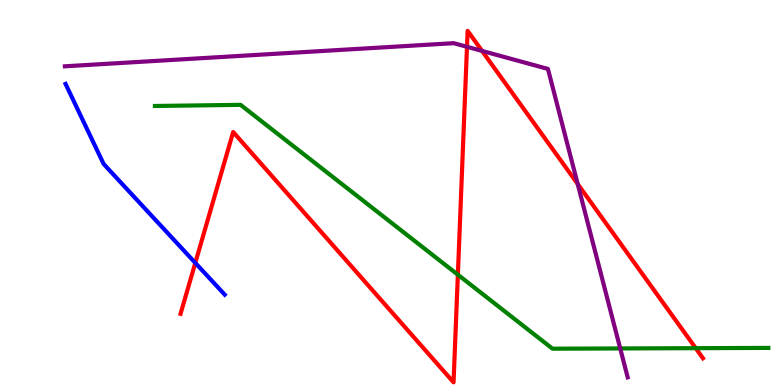[{'lines': ['blue', 'red'], 'intersections': [{'x': 2.52, 'y': 3.17}]}, {'lines': ['green', 'red'], 'intersections': [{'x': 5.91, 'y': 2.86}, {'x': 8.98, 'y': 0.957}]}, {'lines': ['purple', 'red'], 'intersections': [{'x': 6.03, 'y': 8.78}, {'x': 6.22, 'y': 8.68}, {'x': 7.45, 'y': 5.22}]}, {'lines': ['blue', 'green'], 'intersections': []}, {'lines': ['blue', 'purple'], 'intersections': []}, {'lines': ['green', 'purple'], 'intersections': [{'x': 8.0, 'y': 0.949}]}]